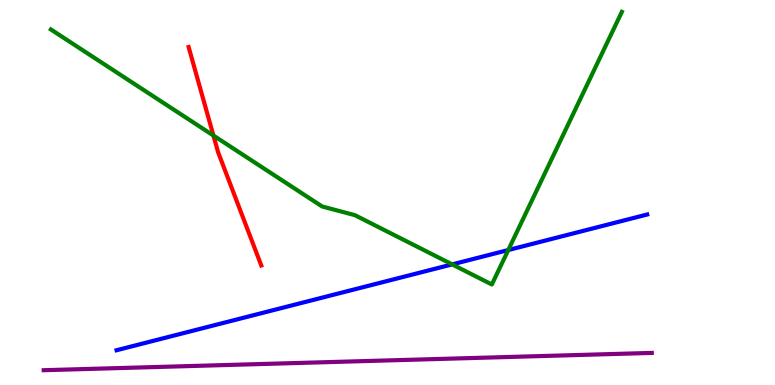[{'lines': ['blue', 'red'], 'intersections': []}, {'lines': ['green', 'red'], 'intersections': [{'x': 2.75, 'y': 6.48}]}, {'lines': ['purple', 'red'], 'intersections': []}, {'lines': ['blue', 'green'], 'intersections': [{'x': 5.83, 'y': 3.13}, {'x': 6.56, 'y': 3.51}]}, {'lines': ['blue', 'purple'], 'intersections': []}, {'lines': ['green', 'purple'], 'intersections': []}]